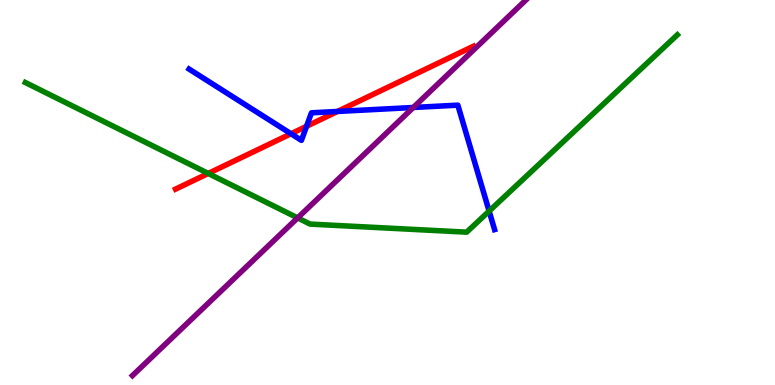[{'lines': ['blue', 'red'], 'intersections': [{'x': 3.75, 'y': 6.53}, {'x': 3.96, 'y': 6.72}, {'x': 4.35, 'y': 7.11}]}, {'lines': ['green', 'red'], 'intersections': [{'x': 2.69, 'y': 5.49}]}, {'lines': ['purple', 'red'], 'intersections': []}, {'lines': ['blue', 'green'], 'intersections': [{'x': 6.31, 'y': 4.52}]}, {'lines': ['blue', 'purple'], 'intersections': [{'x': 5.33, 'y': 7.21}]}, {'lines': ['green', 'purple'], 'intersections': [{'x': 3.84, 'y': 4.34}]}]